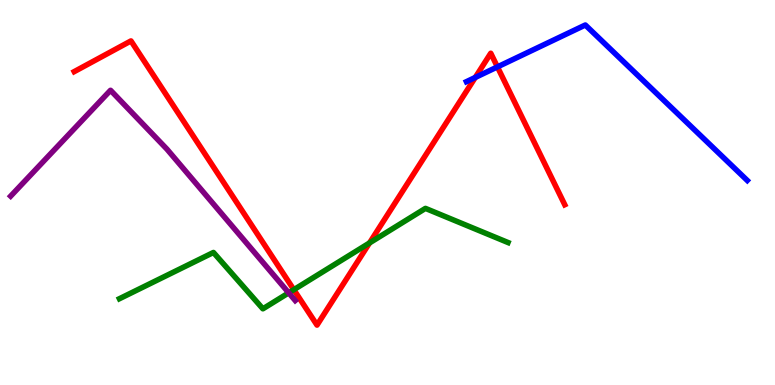[{'lines': ['blue', 'red'], 'intersections': [{'x': 6.13, 'y': 7.99}, {'x': 6.42, 'y': 8.26}]}, {'lines': ['green', 'red'], 'intersections': [{'x': 3.79, 'y': 2.48}, {'x': 4.77, 'y': 3.69}]}, {'lines': ['purple', 'red'], 'intersections': []}, {'lines': ['blue', 'green'], 'intersections': []}, {'lines': ['blue', 'purple'], 'intersections': []}, {'lines': ['green', 'purple'], 'intersections': [{'x': 3.73, 'y': 2.39}]}]